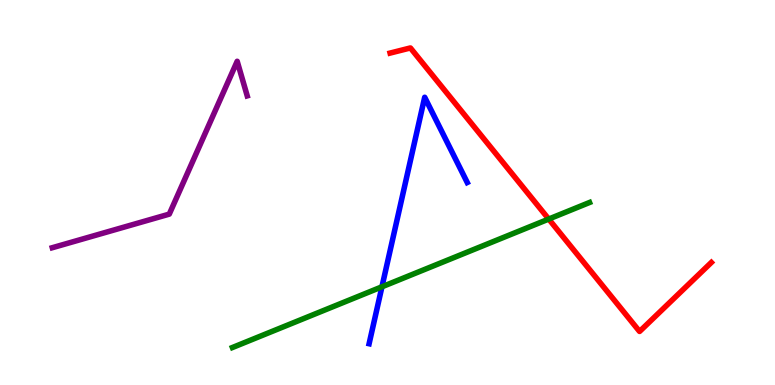[{'lines': ['blue', 'red'], 'intersections': []}, {'lines': ['green', 'red'], 'intersections': [{'x': 7.08, 'y': 4.31}]}, {'lines': ['purple', 'red'], 'intersections': []}, {'lines': ['blue', 'green'], 'intersections': [{'x': 4.93, 'y': 2.55}]}, {'lines': ['blue', 'purple'], 'intersections': []}, {'lines': ['green', 'purple'], 'intersections': []}]